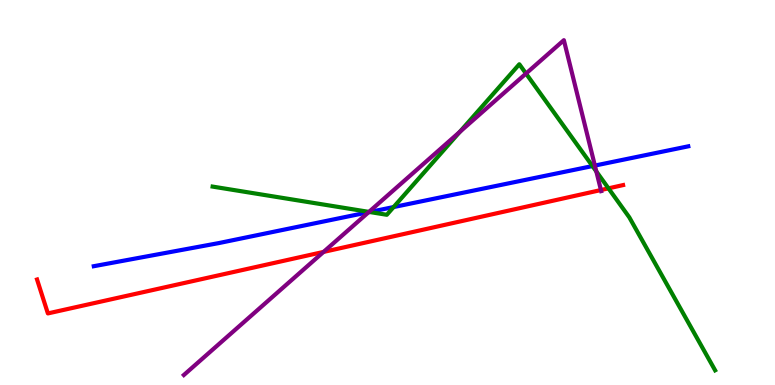[{'lines': ['blue', 'red'], 'intersections': []}, {'lines': ['green', 'red'], 'intersections': [{'x': 7.85, 'y': 5.11}]}, {'lines': ['purple', 'red'], 'intersections': [{'x': 4.17, 'y': 3.46}, {'x': 7.75, 'y': 5.06}]}, {'lines': ['blue', 'green'], 'intersections': [{'x': 4.77, 'y': 4.49}, {'x': 5.08, 'y': 4.62}, {'x': 7.64, 'y': 5.69}]}, {'lines': ['blue', 'purple'], 'intersections': [{'x': 4.76, 'y': 4.49}, {'x': 7.68, 'y': 5.7}]}, {'lines': ['green', 'purple'], 'intersections': [{'x': 4.76, 'y': 4.5}, {'x': 5.93, 'y': 6.57}, {'x': 6.79, 'y': 8.09}, {'x': 7.69, 'y': 5.55}]}]